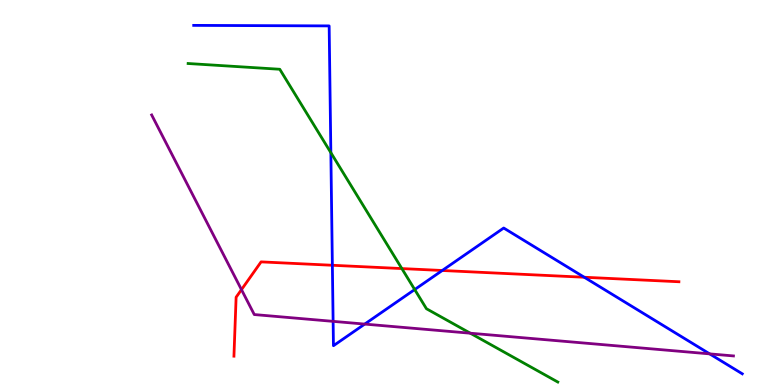[{'lines': ['blue', 'red'], 'intersections': [{'x': 4.29, 'y': 3.11}, {'x': 5.71, 'y': 2.97}, {'x': 7.54, 'y': 2.8}]}, {'lines': ['green', 'red'], 'intersections': [{'x': 5.19, 'y': 3.02}]}, {'lines': ['purple', 'red'], 'intersections': [{'x': 3.12, 'y': 2.48}]}, {'lines': ['blue', 'green'], 'intersections': [{'x': 4.27, 'y': 6.03}, {'x': 5.35, 'y': 2.48}]}, {'lines': ['blue', 'purple'], 'intersections': [{'x': 4.3, 'y': 1.65}, {'x': 4.71, 'y': 1.58}, {'x': 9.16, 'y': 0.808}]}, {'lines': ['green', 'purple'], 'intersections': [{'x': 6.07, 'y': 1.35}]}]